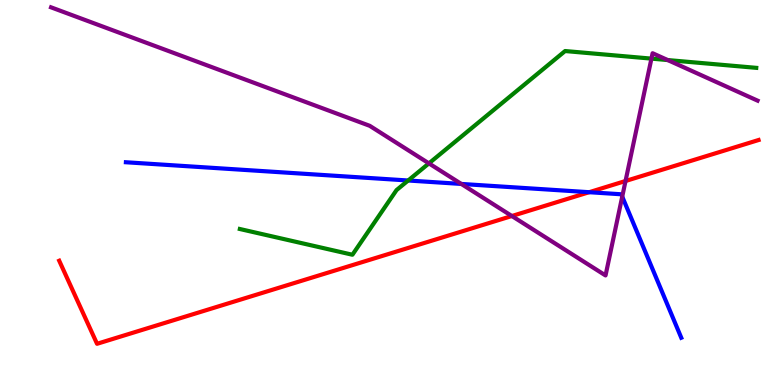[{'lines': ['blue', 'red'], 'intersections': [{'x': 7.6, 'y': 5.01}]}, {'lines': ['green', 'red'], 'intersections': []}, {'lines': ['purple', 'red'], 'intersections': [{'x': 6.6, 'y': 4.39}, {'x': 8.07, 'y': 5.3}]}, {'lines': ['blue', 'green'], 'intersections': [{'x': 5.27, 'y': 5.31}]}, {'lines': ['blue', 'purple'], 'intersections': [{'x': 5.95, 'y': 5.22}, {'x': 8.03, 'y': 4.89}]}, {'lines': ['green', 'purple'], 'intersections': [{'x': 5.53, 'y': 5.76}, {'x': 8.41, 'y': 8.48}, {'x': 8.62, 'y': 8.44}]}]